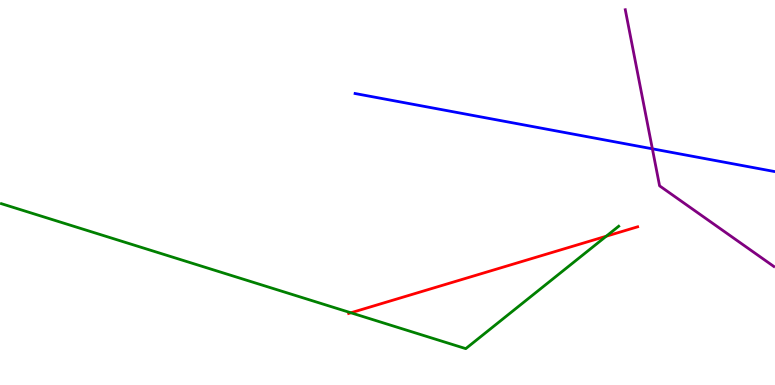[{'lines': ['blue', 'red'], 'intersections': []}, {'lines': ['green', 'red'], 'intersections': [{'x': 4.53, 'y': 1.88}, {'x': 7.82, 'y': 3.86}]}, {'lines': ['purple', 'red'], 'intersections': []}, {'lines': ['blue', 'green'], 'intersections': []}, {'lines': ['blue', 'purple'], 'intersections': [{'x': 8.42, 'y': 6.13}]}, {'lines': ['green', 'purple'], 'intersections': []}]